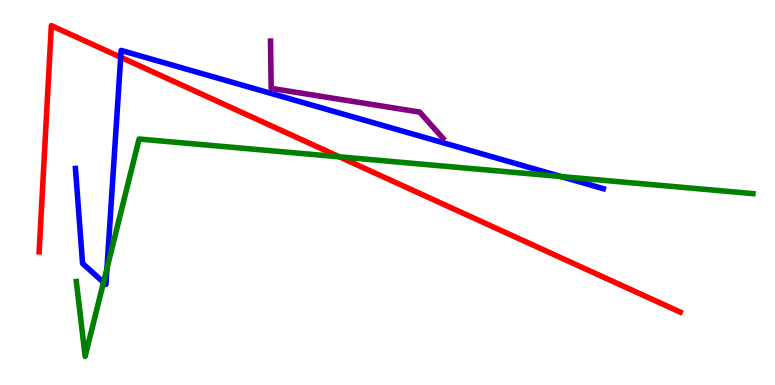[{'lines': ['blue', 'red'], 'intersections': [{'x': 1.56, 'y': 8.51}]}, {'lines': ['green', 'red'], 'intersections': [{'x': 4.38, 'y': 5.93}]}, {'lines': ['purple', 'red'], 'intersections': []}, {'lines': ['blue', 'green'], 'intersections': [{'x': 1.34, 'y': 2.67}, {'x': 1.38, 'y': 3.03}, {'x': 7.24, 'y': 5.41}]}, {'lines': ['blue', 'purple'], 'intersections': []}, {'lines': ['green', 'purple'], 'intersections': []}]